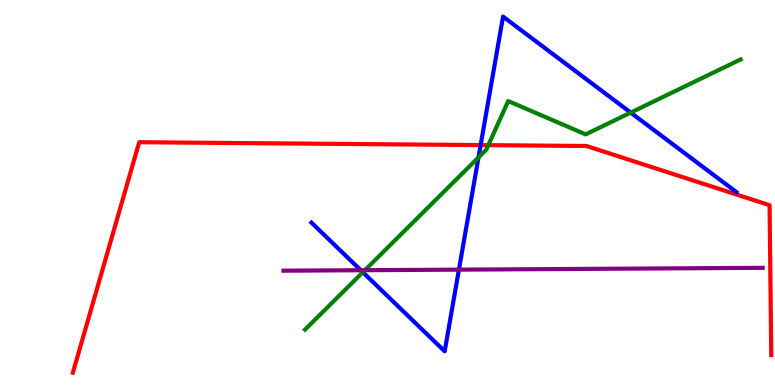[{'lines': ['blue', 'red'], 'intersections': [{'x': 6.2, 'y': 6.23}]}, {'lines': ['green', 'red'], 'intersections': [{'x': 6.3, 'y': 6.23}]}, {'lines': ['purple', 'red'], 'intersections': []}, {'lines': ['blue', 'green'], 'intersections': [{'x': 4.68, 'y': 2.93}, {'x': 6.17, 'y': 5.91}, {'x': 8.14, 'y': 7.08}]}, {'lines': ['blue', 'purple'], 'intersections': [{'x': 4.66, 'y': 2.98}, {'x': 5.92, 'y': 3.0}]}, {'lines': ['green', 'purple'], 'intersections': [{'x': 4.71, 'y': 2.98}]}]